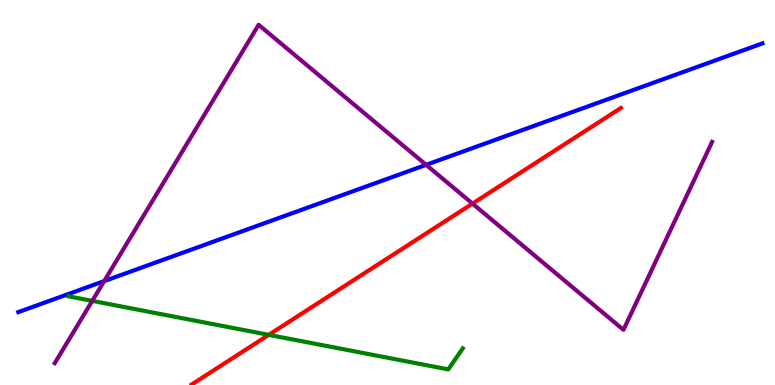[{'lines': ['blue', 'red'], 'intersections': []}, {'lines': ['green', 'red'], 'intersections': [{'x': 3.47, 'y': 1.3}]}, {'lines': ['purple', 'red'], 'intersections': [{'x': 6.1, 'y': 4.71}]}, {'lines': ['blue', 'green'], 'intersections': []}, {'lines': ['blue', 'purple'], 'intersections': [{'x': 1.34, 'y': 2.7}, {'x': 5.5, 'y': 5.72}]}, {'lines': ['green', 'purple'], 'intersections': [{'x': 1.19, 'y': 2.18}]}]